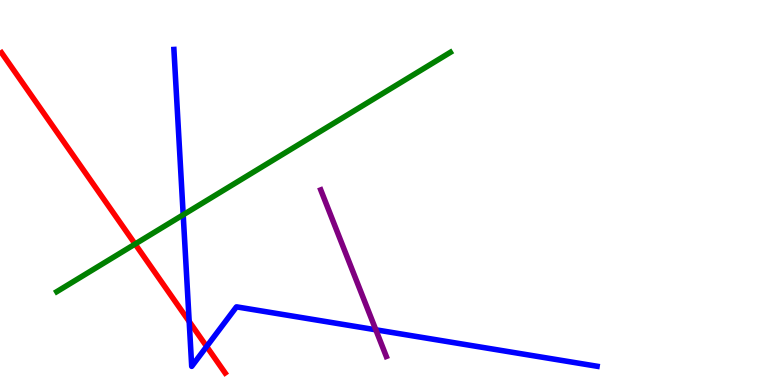[{'lines': ['blue', 'red'], 'intersections': [{'x': 2.44, 'y': 1.65}, {'x': 2.67, 'y': 1.0}]}, {'lines': ['green', 'red'], 'intersections': [{'x': 1.74, 'y': 3.66}]}, {'lines': ['purple', 'red'], 'intersections': []}, {'lines': ['blue', 'green'], 'intersections': [{'x': 2.36, 'y': 4.42}]}, {'lines': ['blue', 'purple'], 'intersections': [{'x': 4.85, 'y': 1.43}]}, {'lines': ['green', 'purple'], 'intersections': []}]